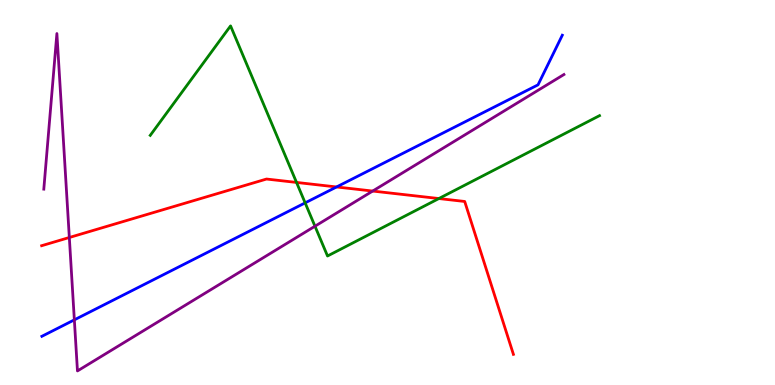[{'lines': ['blue', 'red'], 'intersections': [{'x': 4.34, 'y': 5.14}]}, {'lines': ['green', 'red'], 'intersections': [{'x': 3.83, 'y': 5.26}, {'x': 5.66, 'y': 4.84}]}, {'lines': ['purple', 'red'], 'intersections': [{'x': 0.895, 'y': 3.83}, {'x': 4.81, 'y': 5.04}]}, {'lines': ['blue', 'green'], 'intersections': [{'x': 3.94, 'y': 4.73}]}, {'lines': ['blue', 'purple'], 'intersections': [{'x': 0.959, 'y': 1.69}]}, {'lines': ['green', 'purple'], 'intersections': [{'x': 4.06, 'y': 4.12}]}]